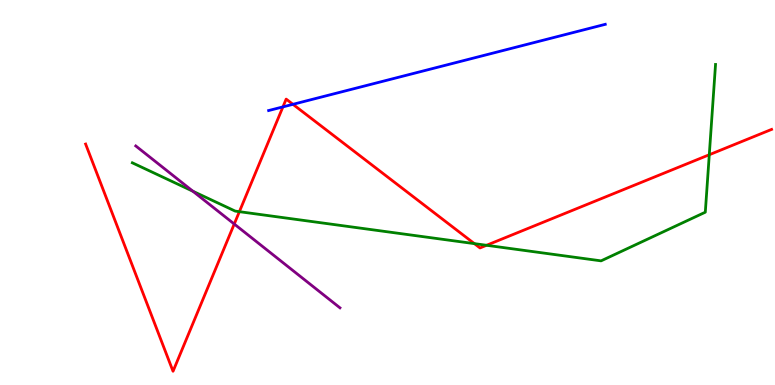[{'lines': ['blue', 'red'], 'intersections': [{'x': 3.65, 'y': 7.22}, {'x': 3.78, 'y': 7.29}]}, {'lines': ['green', 'red'], 'intersections': [{'x': 3.09, 'y': 4.5}, {'x': 6.12, 'y': 3.67}, {'x': 6.28, 'y': 3.63}, {'x': 9.15, 'y': 5.98}]}, {'lines': ['purple', 'red'], 'intersections': [{'x': 3.02, 'y': 4.18}]}, {'lines': ['blue', 'green'], 'intersections': []}, {'lines': ['blue', 'purple'], 'intersections': []}, {'lines': ['green', 'purple'], 'intersections': [{'x': 2.49, 'y': 5.03}]}]